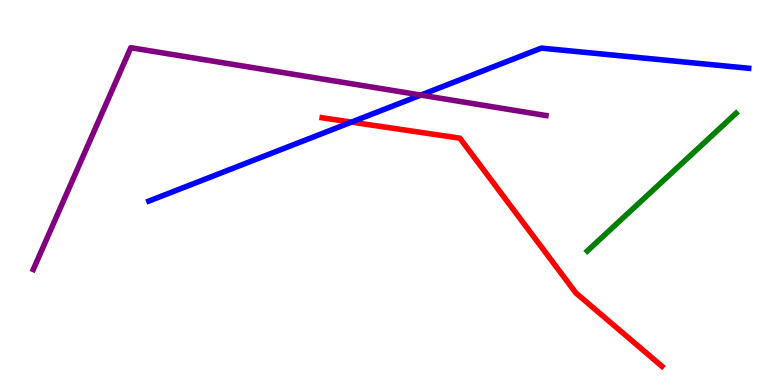[{'lines': ['blue', 'red'], 'intersections': [{'x': 4.53, 'y': 6.83}]}, {'lines': ['green', 'red'], 'intersections': []}, {'lines': ['purple', 'red'], 'intersections': []}, {'lines': ['blue', 'green'], 'intersections': []}, {'lines': ['blue', 'purple'], 'intersections': [{'x': 5.43, 'y': 7.53}]}, {'lines': ['green', 'purple'], 'intersections': []}]